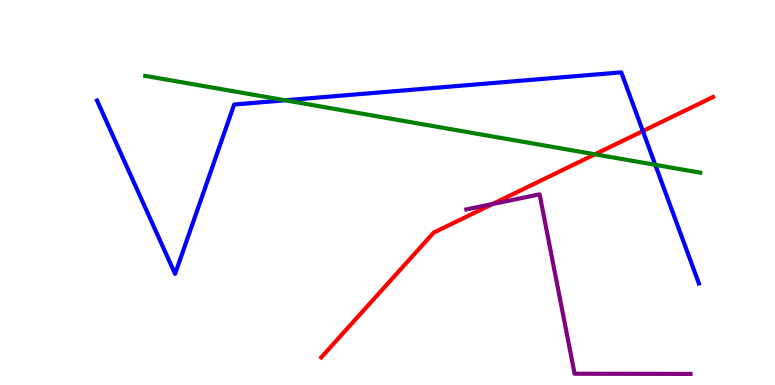[{'lines': ['blue', 'red'], 'intersections': [{'x': 8.29, 'y': 6.6}]}, {'lines': ['green', 'red'], 'intersections': [{'x': 7.68, 'y': 5.99}]}, {'lines': ['purple', 'red'], 'intersections': [{'x': 6.36, 'y': 4.7}]}, {'lines': ['blue', 'green'], 'intersections': [{'x': 3.68, 'y': 7.4}, {'x': 8.46, 'y': 5.72}]}, {'lines': ['blue', 'purple'], 'intersections': []}, {'lines': ['green', 'purple'], 'intersections': []}]